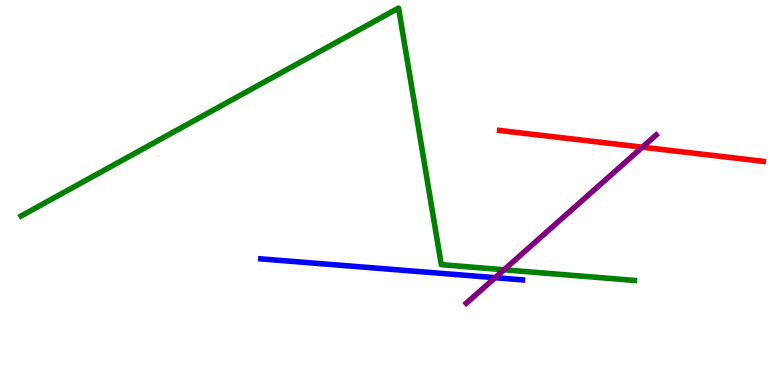[{'lines': ['blue', 'red'], 'intersections': []}, {'lines': ['green', 'red'], 'intersections': []}, {'lines': ['purple', 'red'], 'intersections': [{'x': 8.29, 'y': 6.18}]}, {'lines': ['blue', 'green'], 'intersections': []}, {'lines': ['blue', 'purple'], 'intersections': [{'x': 6.39, 'y': 2.79}]}, {'lines': ['green', 'purple'], 'intersections': [{'x': 6.5, 'y': 2.99}]}]